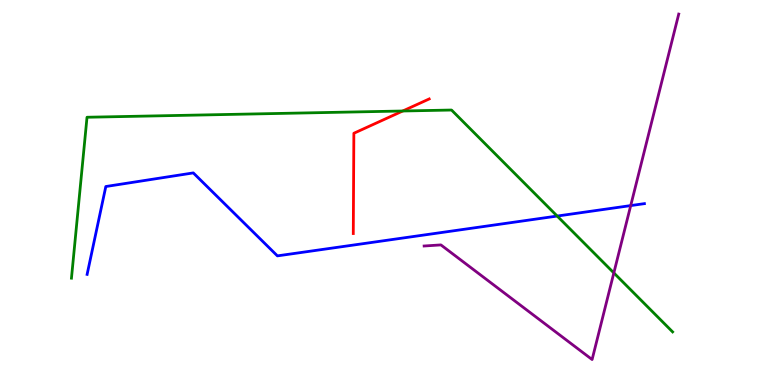[{'lines': ['blue', 'red'], 'intersections': []}, {'lines': ['green', 'red'], 'intersections': [{'x': 5.2, 'y': 7.12}]}, {'lines': ['purple', 'red'], 'intersections': []}, {'lines': ['blue', 'green'], 'intersections': [{'x': 7.19, 'y': 4.39}]}, {'lines': ['blue', 'purple'], 'intersections': [{'x': 8.14, 'y': 4.66}]}, {'lines': ['green', 'purple'], 'intersections': [{'x': 7.92, 'y': 2.91}]}]